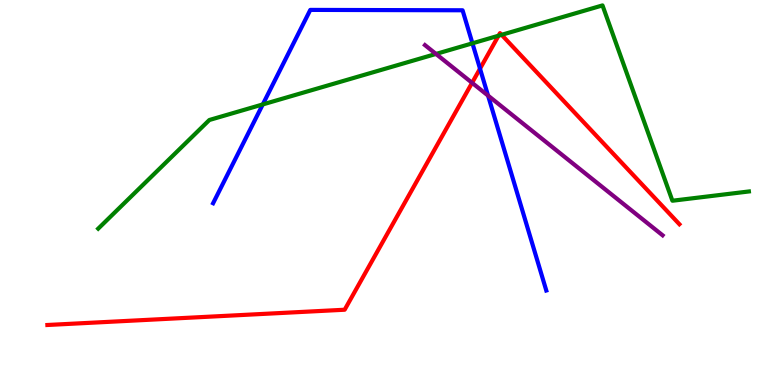[{'lines': ['blue', 'red'], 'intersections': [{'x': 6.19, 'y': 8.22}]}, {'lines': ['green', 'red'], 'intersections': [{'x': 6.43, 'y': 9.07}, {'x': 6.47, 'y': 9.1}]}, {'lines': ['purple', 'red'], 'intersections': [{'x': 6.09, 'y': 7.85}]}, {'lines': ['blue', 'green'], 'intersections': [{'x': 3.39, 'y': 7.29}, {'x': 6.1, 'y': 8.87}]}, {'lines': ['blue', 'purple'], 'intersections': [{'x': 6.3, 'y': 7.52}]}, {'lines': ['green', 'purple'], 'intersections': [{'x': 5.63, 'y': 8.6}]}]